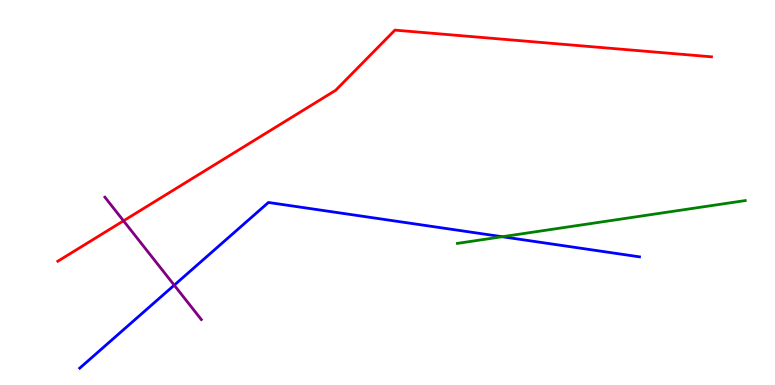[{'lines': ['blue', 'red'], 'intersections': []}, {'lines': ['green', 'red'], 'intersections': []}, {'lines': ['purple', 'red'], 'intersections': [{'x': 1.59, 'y': 4.26}]}, {'lines': ['blue', 'green'], 'intersections': [{'x': 6.48, 'y': 3.85}]}, {'lines': ['blue', 'purple'], 'intersections': [{'x': 2.25, 'y': 2.59}]}, {'lines': ['green', 'purple'], 'intersections': []}]